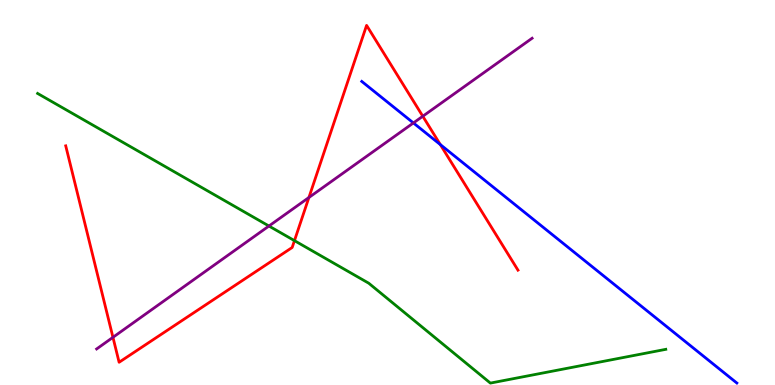[{'lines': ['blue', 'red'], 'intersections': [{'x': 5.68, 'y': 6.24}]}, {'lines': ['green', 'red'], 'intersections': [{'x': 3.8, 'y': 3.75}]}, {'lines': ['purple', 'red'], 'intersections': [{'x': 1.46, 'y': 1.24}, {'x': 3.99, 'y': 4.87}, {'x': 5.46, 'y': 6.98}]}, {'lines': ['blue', 'green'], 'intersections': []}, {'lines': ['blue', 'purple'], 'intersections': [{'x': 5.33, 'y': 6.81}]}, {'lines': ['green', 'purple'], 'intersections': [{'x': 3.47, 'y': 4.13}]}]